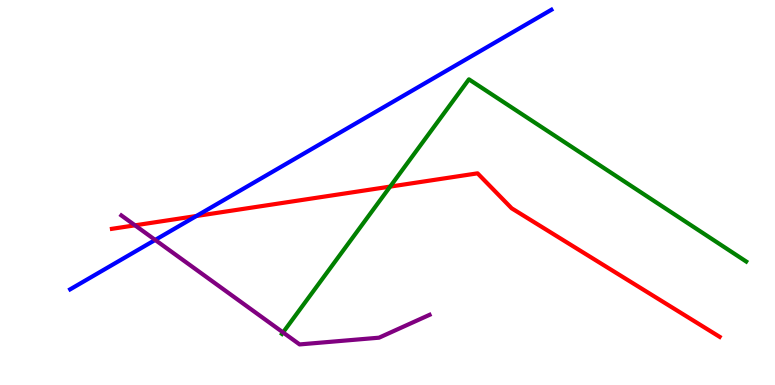[{'lines': ['blue', 'red'], 'intersections': [{'x': 2.53, 'y': 4.39}]}, {'lines': ['green', 'red'], 'intersections': [{'x': 5.03, 'y': 5.15}]}, {'lines': ['purple', 'red'], 'intersections': [{'x': 1.74, 'y': 4.15}]}, {'lines': ['blue', 'green'], 'intersections': []}, {'lines': ['blue', 'purple'], 'intersections': [{'x': 2.0, 'y': 3.77}]}, {'lines': ['green', 'purple'], 'intersections': [{'x': 3.65, 'y': 1.37}]}]